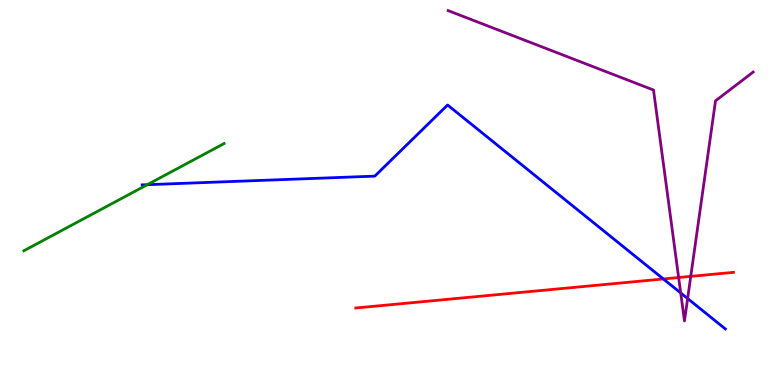[{'lines': ['blue', 'red'], 'intersections': [{'x': 8.56, 'y': 2.75}]}, {'lines': ['green', 'red'], 'intersections': []}, {'lines': ['purple', 'red'], 'intersections': [{'x': 8.76, 'y': 2.79}, {'x': 8.91, 'y': 2.82}]}, {'lines': ['blue', 'green'], 'intersections': [{'x': 1.9, 'y': 5.2}]}, {'lines': ['blue', 'purple'], 'intersections': [{'x': 8.78, 'y': 2.39}, {'x': 8.87, 'y': 2.25}]}, {'lines': ['green', 'purple'], 'intersections': []}]